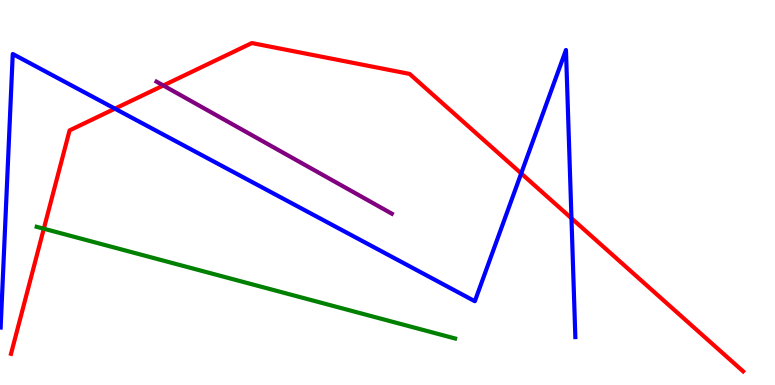[{'lines': ['blue', 'red'], 'intersections': [{'x': 1.48, 'y': 7.18}, {'x': 6.73, 'y': 5.5}, {'x': 7.37, 'y': 4.33}]}, {'lines': ['green', 'red'], 'intersections': [{'x': 0.565, 'y': 4.06}]}, {'lines': ['purple', 'red'], 'intersections': [{'x': 2.11, 'y': 7.78}]}, {'lines': ['blue', 'green'], 'intersections': []}, {'lines': ['blue', 'purple'], 'intersections': []}, {'lines': ['green', 'purple'], 'intersections': []}]